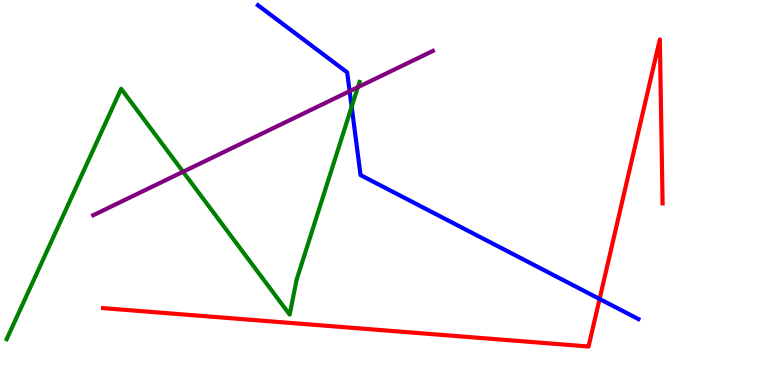[{'lines': ['blue', 'red'], 'intersections': [{'x': 7.74, 'y': 2.23}]}, {'lines': ['green', 'red'], 'intersections': []}, {'lines': ['purple', 'red'], 'intersections': []}, {'lines': ['blue', 'green'], 'intersections': [{'x': 4.54, 'y': 7.23}]}, {'lines': ['blue', 'purple'], 'intersections': [{'x': 4.51, 'y': 7.63}]}, {'lines': ['green', 'purple'], 'intersections': [{'x': 2.36, 'y': 5.54}, {'x': 4.62, 'y': 7.74}]}]